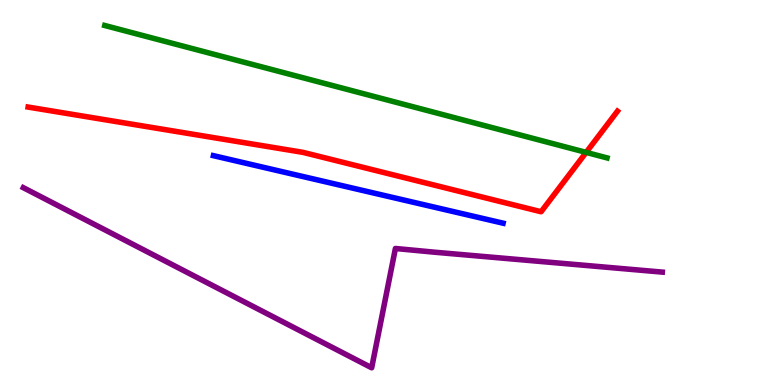[{'lines': ['blue', 'red'], 'intersections': []}, {'lines': ['green', 'red'], 'intersections': [{'x': 7.56, 'y': 6.04}]}, {'lines': ['purple', 'red'], 'intersections': []}, {'lines': ['blue', 'green'], 'intersections': []}, {'lines': ['blue', 'purple'], 'intersections': []}, {'lines': ['green', 'purple'], 'intersections': []}]